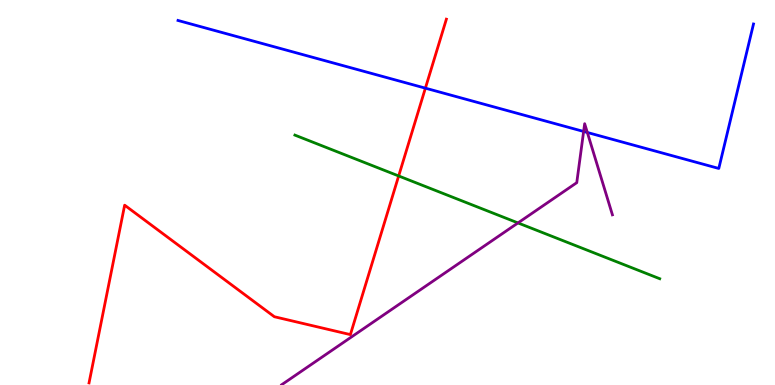[{'lines': ['blue', 'red'], 'intersections': [{'x': 5.49, 'y': 7.71}]}, {'lines': ['green', 'red'], 'intersections': [{'x': 5.14, 'y': 5.43}]}, {'lines': ['purple', 'red'], 'intersections': []}, {'lines': ['blue', 'green'], 'intersections': []}, {'lines': ['blue', 'purple'], 'intersections': [{'x': 7.53, 'y': 6.59}, {'x': 7.58, 'y': 6.56}]}, {'lines': ['green', 'purple'], 'intersections': [{'x': 6.68, 'y': 4.21}]}]